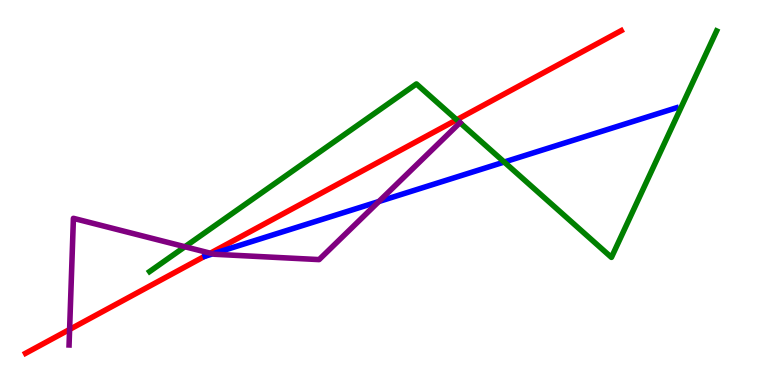[{'lines': ['blue', 'red'], 'intersections': []}, {'lines': ['green', 'red'], 'intersections': [{'x': 5.89, 'y': 6.89}]}, {'lines': ['purple', 'red'], 'intersections': [{'x': 0.898, 'y': 1.44}, {'x': 2.71, 'y': 3.42}]}, {'lines': ['blue', 'green'], 'intersections': [{'x': 6.51, 'y': 5.79}]}, {'lines': ['blue', 'purple'], 'intersections': [{'x': 2.75, 'y': 3.41}, {'x': 4.89, 'y': 4.77}]}, {'lines': ['green', 'purple'], 'intersections': [{'x': 2.39, 'y': 3.59}, {'x': 5.94, 'y': 6.81}]}]